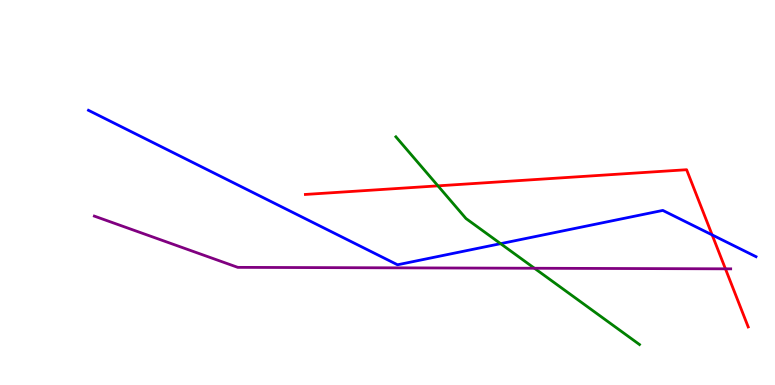[{'lines': ['blue', 'red'], 'intersections': [{'x': 9.19, 'y': 3.9}]}, {'lines': ['green', 'red'], 'intersections': [{'x': 5.65, 'y': 5.17}]}, {'lines': ['purple', 'red'], 'intersections': [{'x': 9.36, 'y': 3.02}]}, {'lines': ['blue', 'green'], 'intersections': [{'x': 6.46, 'y': 3.67}]}, {'lines': ['blue', 'purple'], 'intersections': []}, {'lines': ['green', 'purple'], 'intersections': [{'x': 6.9, 'y': 3.03}]}]